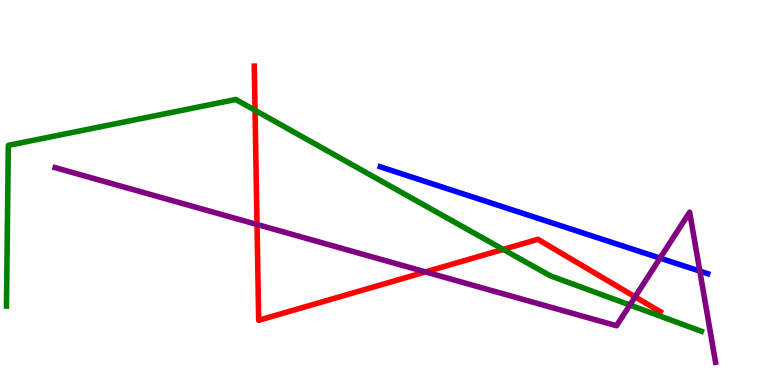[{'lines': ['blue', 'red'], 'intersections': []}, {'lines': ['green', 'red'], 'intersections': [{'x': 3.29, 'y': 7.14}, {'x': 6.49, 'y': 3.52}]}, {'lines': ['purple', 'red'], 'intersections': [{'x': 3.32, 'y': 4.17}, {'x': 5.49, 'y': 2.94}, {'x': 8.2, 'y': 2.29}]}, {'lines': ['blue', 'green'], 'intersections': []}, {'lines': ['blue', 'purple'], 'intersections': [{'x': 8.52, 'y': 3.3}, {'x': 9.03, 'y': 2.96}]}, {'lines': ['green', 'purple'], 'intersections': [{'x': 8.13, 'y': 2.08}]}]